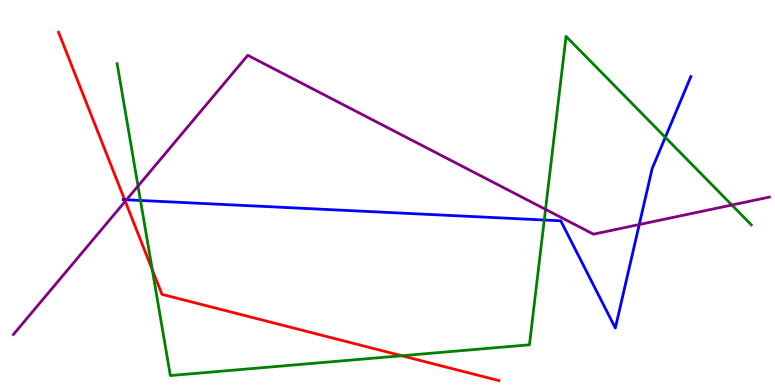[{'lines': ['blue', 'red'], 'intersections': [{'x': 1.61, 'y': 4.81}]}, {'lines': ['green', 'red'], 'intersections': [{'x': 1.97, 'y': 2.99}, {'x': 5.18, 'y': 0.76}]}, {'lines': ['purple', 'red'], 'intersections': [{'x': 1.62, 'y': 4.77}]}, {'lines': ['blue', 'green'], 'intersections': [{'x': 1.81, 'y': 4.79}, {'x': 7.02, 'y': 4.29}, {'x': 8.58, 'y': 6.43}]}, {'lines': ['blue', 'purple'], 'intersections': [{'x': 1.63, 'y': 4.81}, {'x': 8.25, 'y': 4.17}]}, {'lines': ['green', 'purple'], 'intersections': [{'x': 1.78, 'y': 5.17}, {'x': 7.04, 'y': 4.56}, {'x': 9.44, 'y': 4.67}]}]